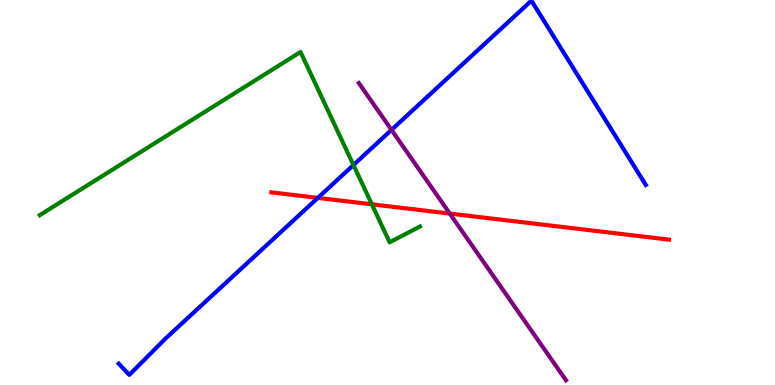[{'lines': ['blue', 'red'], 'intersections': [{'x': 4.1, 'y': 4.86}]}, {'lines': ['green', 'red'], 'intersections': [{'x': 4.8, 'y': 4.69}]}, {'lines': ['purple', 'red'], 'intersections': [{'x': 5.8, 'y': 4.45}]}, {'lines': ['blue', 'green'], 'intersections': [{'x': 4.56, 'y': 5.71}]}, {'lines': ['blue', 'purple'], 'intersections': [{'x': 5.05, 'y': 6.63}]}, {'lines': ['green', 'purple'], 'intersections': []}]